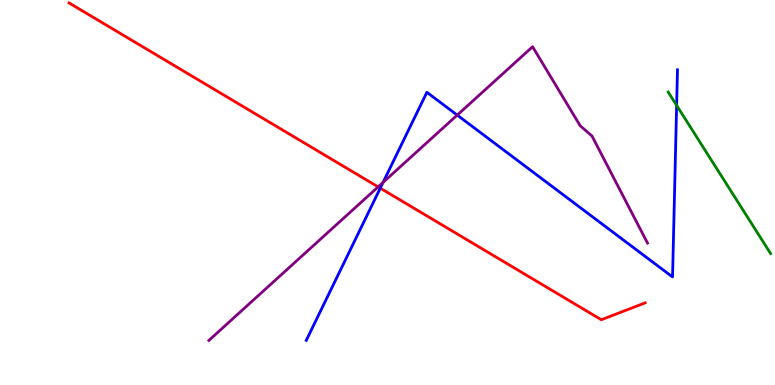[{'lines': ['blue', 'red'], 'intersections': [{'x': 4.91, 'y': 5.11}]}, {'lines': ['green', 'red'], 'intersections': []}, {'lines': ['purple', 'red'], 'intersections': [{'x': 4.88, 'y': 5.15}]}, {'lines': ['blue', 'green'], 'intersections': [{'x': 8.73, 'y': 7.26}]}, {'lines': ['blue', 'purple'], 'intersections': [{'x': 4.94, 'y': 5.26}, {'x': 5.9, 'y': 7.01}]}, {'lines': ['green', 'purple'], 'intersections': []}]